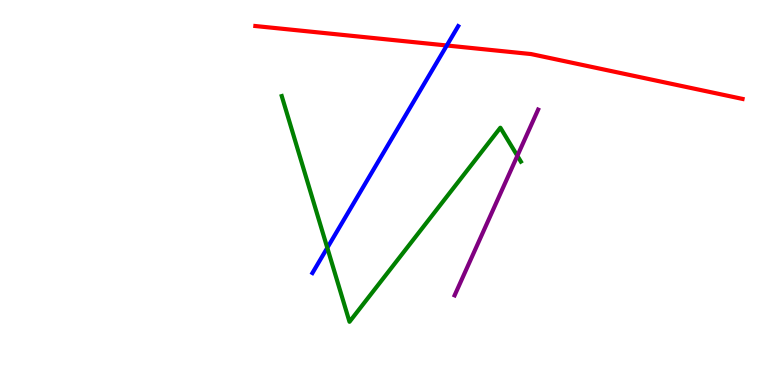[{'lines': ['blue', 'red'], 'intersections': [{'x': 5.77, 'y': 8.82}]}, {'lines': ['green', 'red'], 'intersections': []}, {'lines': ['purple', 'red'], 'intersections': []}, {'lines': ['blue', 'green'], 'intersections': [{'x': 4.22, 'y': 3.56}]}, {'lines': ['blue', 'purple'], 'intersections': []}, {'lines': ['green', 'purple'], 'intersections': [{'x': 6.68, 'y': 5.95}]}]